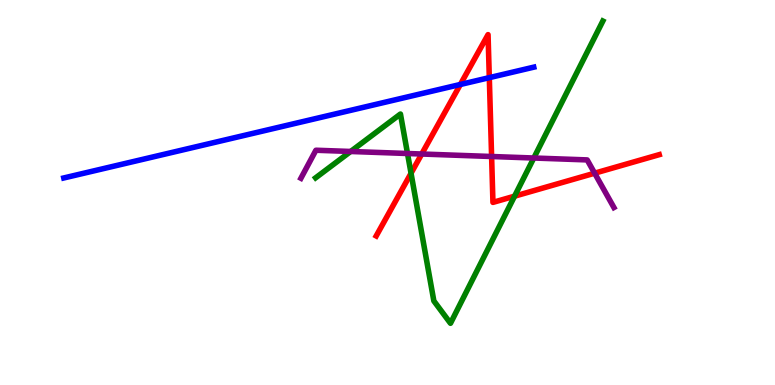[{'lines': ['blue', 'red'], 'intersections': [{'x': 5.94, 'y': 7.81}, {'x': 6.31, 'y': 7.98}]}, {'lines': ['green', 'red'], 'intersections': [{'x': 5.3, 'y': 5.5}, {'x': 6.64, 'y': 4.9}]}, {'lines': ['purple', 'red'], 'intersections': [{'x': 5.44, 'y': 6.0}, {'x': 6.34, 'y': 5.93}, {'x': 7.67, 'y': 5.5}]}, {'lines': ['blue', 'green'], 'intersections': []}, {'lines': ['blue', 'purple'], 'intersections': []}, {'lines': ['green', 'purple'], 'intersections': [{'x': 4.52, 'y': 6.07}, {'x': 5.26, 'y': 6.01}, {'x': 6.89, 'y': 5.9}]}]